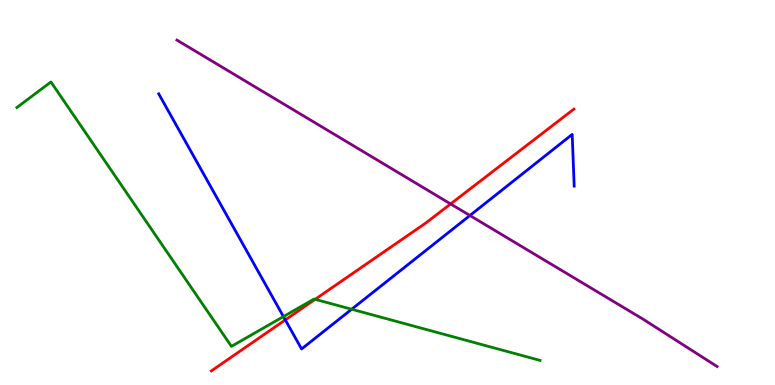[{'lines': ['blue', 'red'], 'intersections': [{'x': 3.68, 'y': 1.69}]}, {'lines': ['green', 'red'], 'intersections': [{'x': 4.07, 'y': 2.23}]}, {'lines': ['purple', 'red'], 'intersections': [{'x': 5.81, 'y': 4.7}]}, {'lines': ['blue', 'green'], 'intersections': [{'x': 3.66, 'y': 1.78}, {'x': 4.54, 'y': 1.97}]}, {'lines': ['blue', 'purple'], 'intersections': [{'x': 6.06, 'y': 4.4}]}, {'lines': ['green', 'purple'], 'intersections': []}]